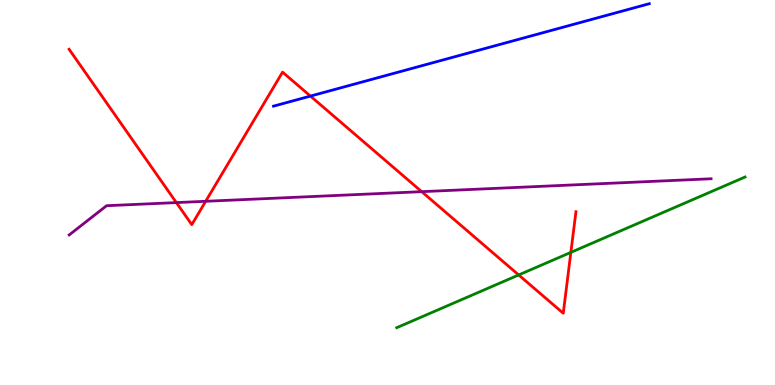[{'lines': ['blue', 'red'], 'intersections': [{'x': 4.01, 'y': 7.5}]}, {'lines': ['green', 'red'], 'intersections': [{'x': 6.69, 'y': 2.86}, {'x': 7.37, 'y': 3.44}]}, {'lines': ['purple', 'red'], 'intersections': [{'x': 2.28, 'y': 4.74}, {'x': 2.65, 'y': 4.77}, {'x': 5.44, 'y': 5.02}]}, {'lines': ['blue', 'green'], 'intersections': []}, {'lines': ['blue', 'purple'], 'intersections': []}, {'lines': ['green', 'purple'], 'intersections': []}]